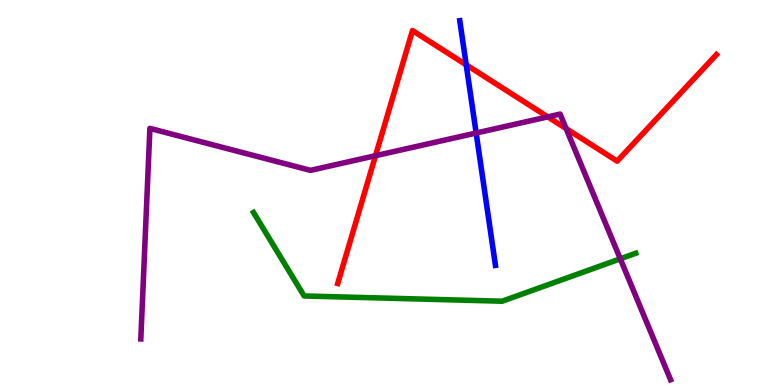[{'lines': ['blue', 'red'], 'intersections': [{'x': 6.02, 'y': 8.32}]}, {'lines': ['green', 'red'], 'intersections': []}, {'lines': ['purple', 'red'], 'intersections': [{'x': 4.85, 'y': 5.96}, {'x': 7.07, 'y': 6.96}, {'x': 7.3, 'y': 6.66}]}, {'lines': ['blue', 'green'], 'intersections': []}, {'lines': ['blue', 'purple'], 'intersections': [{'x': 6.14, 'y': 6.54}]}, {'lines': ['green', 'purple'], 'intersections': [{'x': 8.0, 'y': 3.28}]}]